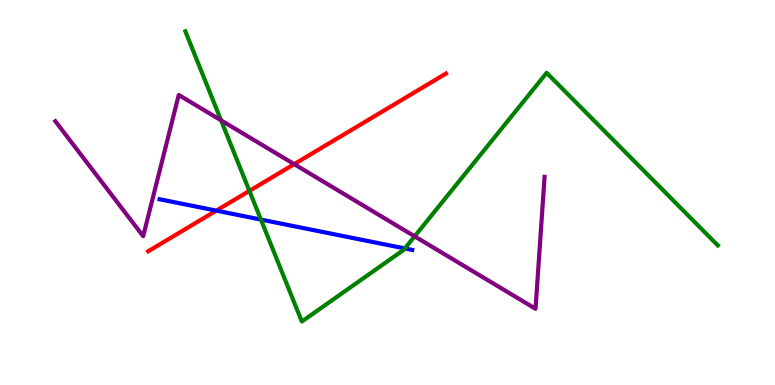[{'lines': ['blue', 'red'], 'intersections': [{'x': 2.79, 'y': 4.53}]}, {'lines': ['green', 'red'], 'intersections': [{'x': 3.22, 'y': 5.04}]}, {'lines': ['purple', 'red'], 'intersections': [{'x': 3.8, 'y': 5.74}]}, {'lines': ['blue', 'green'], 'intersections': [{'x': 3.37, 'y': 4.3}, {'x': 5.22, 'y': 3.55}]}, {'lines': ['blue', 'purple'], 'intersections': []}, {'lines': ['green', 'purple'], 'intersections': [{'x': 2.85, 'y': 6.87}, {'x': 5.35, 'y': 3.86}]}]